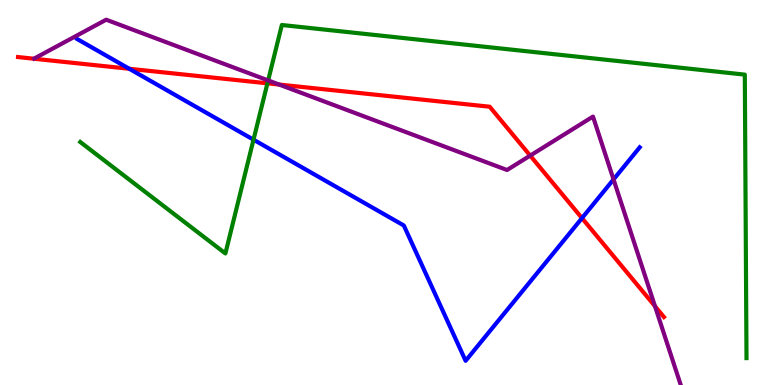[{'lines': ['blue', 'red'], 'intersections': [{'x': 1.67, 'y': 8.21}, {'x': 7.51, 'y': 4.33}]}, {'lines': ['green', 'red'], 'intersections': [{'x': 3.45, 'y': 7.84}]}, {'lines': ['purple', 'red'], 'intersections': [{'x': 3.6, 'y': 7.8}, {'x': 6.84, 'y': 5.96}, {'x': 8.45, 'y': 2.05}]}, {'lines': ['blue', 'green'], 'intersections': [{'x': 3.27, 'y': 6.37}]}, {'lines': ['blue', 'purple'], 'intersections': [{'x': 7.92, 'y': 5.34}]}, {'lines': ['green', 'purple'], 'intersections': [{'x': 3.46, 'y': 7.91}]}]